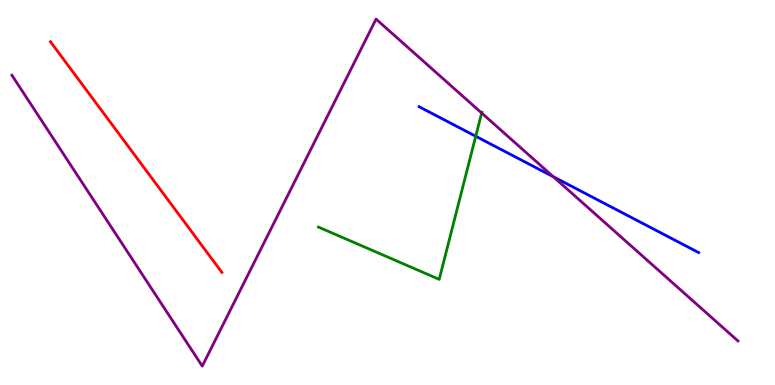[{'lines': ['blue', 'red'], 'intersections': []}, {'lines': ['green', 'red'], 'intersections': []}, {'lines': ['purple', 'red'], 'intersections': []}, {'lines': ['blue', 'green'], 'intersections': [{'x': 6.14, 'y': 6.46}]}, {'lines': ['blue', 'purple'], 'intersections': [{'x': 7.14, 'y': 5.41}]}, {'lines': ['green', 'purple'], 'intersections': [{'x': 6.21, 'y': 7.06}]}]